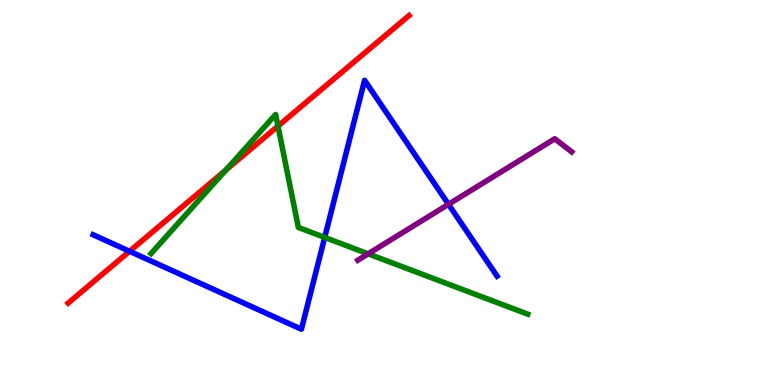[{'lines': ['blue', 'red'], 'intersections': [{'x': 1.67, 'y': 3.47}]}, {'lines': ['green', 'red'], 'intersections': [{'x': 2.91, 'y': 5.58}, {'x': 3.59, 'y': 6.72}]}, {'lines': ['purple', 'red'], 'intersections': []}, {'lines': ['blue', 'green'], 'intersections': [{'x': 4.19, 'y': 3.83}]}, {'lines': ['blue', 'purple'], 'intersections': [{'x': 5.79, 'y': 4.69}]}, {'lines': ['green', 'purple'], 'intersections': [{'x': 4.75, 'y': 3.41}]}]